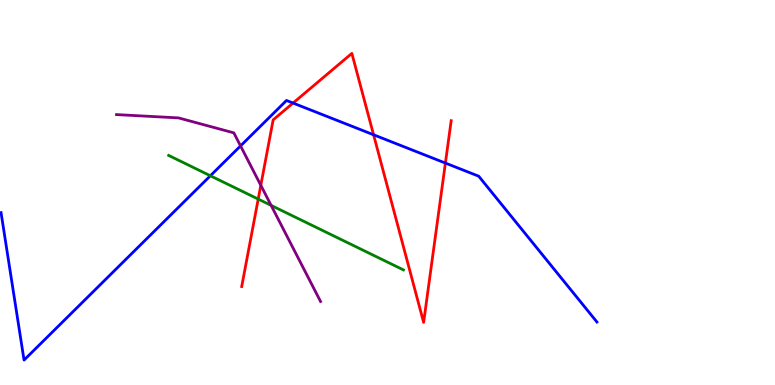[{'lines': ['blue', 'red'], 'intersections': [{'x': 3.78, 'y': 7.32}, {'x': 4.82, 'y': 6.5}, {'x': 5.75, 'y': 5.76}]}, {'lines': ['green', 'red'], 'intersections': [{'x': 3.33, 'y': 4.83}]}, {'lines': ['purple', 'red'], 'intersections': [{'x': 3.37, 'y': 5.19}]}, {'lines': ['blue', 'green'], 'intersections': [{'x': 2.71, 'y': 5.43}]}, {'lines': ['blue', 'purple'], 'intersections': [{'x': 3.1, 'y': 6.21}]}, {'lines': ['green', 'purple'], 'intersections': [{'x': 3.5, 'y': 4.67}]}]